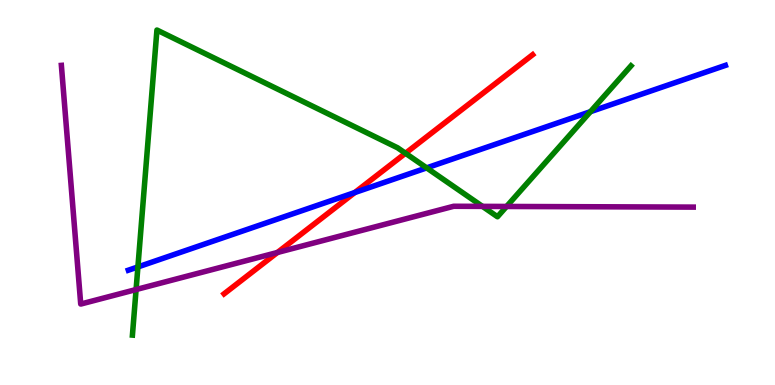[{'lines': ['blue', 'red'], 'intersections': [{'x': 4.58, 'y': 5.0}]}, {'lines': ['green', 'red'], 'intersections': [{'x': 5.23, 'y': 6.02}]}, {'lines': ['purple', 'red'], 'intersections': [{'x': 3.58, 'y': 3.44}]}, {'lines': ['blue', 'green'], 'intersections': [{'x': 1.78, 'y': 3.07}, {'x': 5.51, 'y': 5.64}, {'x': 7.62, 'y': 7.1}]}, {'lines': ['blue', 'purple'], 'intersections': []}, {'lines': ['green', 'purple'], 'intersections': [{'x': 1.76, 'y': 2.48}, {'x': 6.23, 'y': 4.64}, {'x': 6.54, 'y': 4.64}]}]